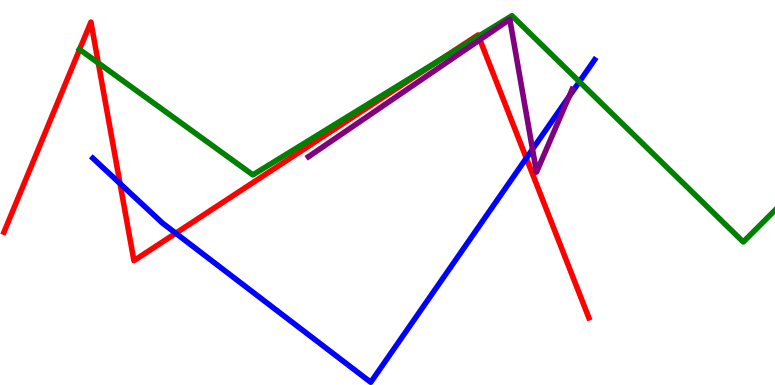[{'lines': ['blue', 'red'], 'intersections': [{'x': 1.55, 'y': 5.23}, {'x': 2.27, 'y': 3.94}, {'x': 6.79, 'y': 5.89}]}, {'lines': ['green', 'red'], 'intersections': [{'x': 1.03, 'y': 8.72}, {'x': 1.27, 'y': 8.36}, {'x': 5.68, 'y': 8.45}, {'x': 6.17, 'y': 9.06}]}, {'lines': ['purple', 'red'], 'intersections': [{'x': 6.19, 'y': 8.97}]}, {'lines': ['blue', 'green'], 'intersections': [{'x': 7.48, 'y': 7.88}]}, {'lines': ['blue', 'purple'], 'intersections': [{'x': 6.87, 'y': 6.12}, {'x': 7.34, 'y': 7.49}]}, {'lines': ['green', 'purple'], 'intersections': []}]